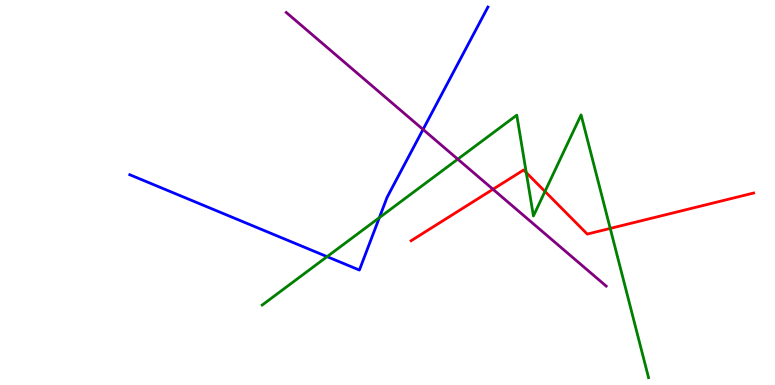[{'lines': ['blue', 'red'], 'intersections': []}, {'lines': ['green', 'red'], 'intersections': [{'x': 6.79, 'y': 5.52}, {'x': 7.03, 'y': 5.03}, {'x': 7.87, 'y': 4.07}]}, {'lines': ['purple', 'red'], 'intersections': [{'x': 6.36, 'y': 5.08}]}, {'lines': ['blue', 'green'], 'intersections': [{'x': 4.22, 'y': 3.33}, {'x': 4.89, 'y': 4.35}]}, {'lines': ['blue', 'purple'], 'intersections': [{'x': 5.46, 'y': 6.64}]}, {'lines': ['green', 'purple'], 'intersections': [{'x': 5.91, 'y': 5.87}]}]